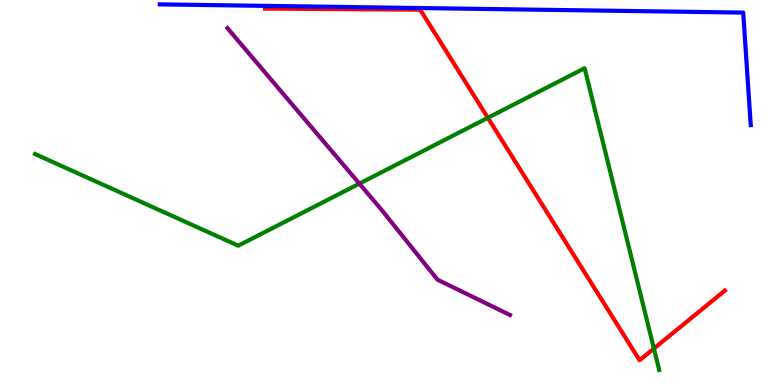[{'lines': ['blue', 'red'], 'intersections': []}, {'lines': ['green', 'red'], 'intersections': [{'x': 6.29, 'y': 6.94}, {'x': 8.44, 'y': 0.947}]}, {'lines': ['purple', 'red'], 'intersections': []}, {'lines': ['blue', 'green'], 'intersections': []}, {'lines': ['blue', 'purple'], 'intersections': []}, {'lines': ['green', 'purple'], 'intersections': [{'x': 4.64, 'y': 5.23}]}]